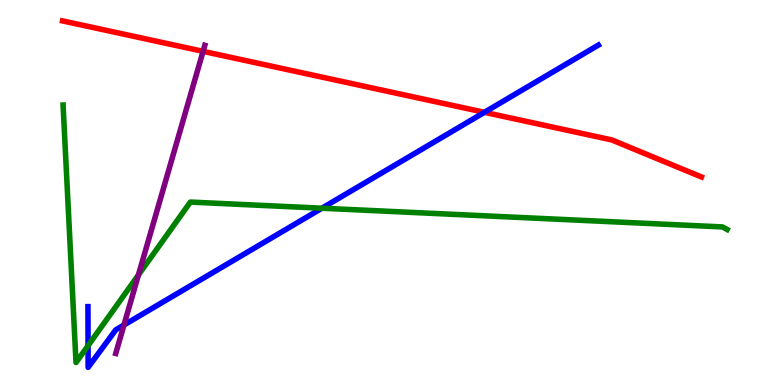[{'lines': ['blue', 'red'], 'intersections': [{'x': 6.25, 'y': 7.08}]}, {'lines': ['green', 'red'], 'intersections': []}, {'lines': ['purple', 'red'], 'intersections': [{'x': 2.62, 'y': 8.67}]}, {'lines': ['blue', 'green'], 'intersections': [{'x': 1.14, 'y': 1.02}, {'x': 4.15, 'y': 4.59}]}, {'lines': ['blue', 'purple'], 'intersections': [{'x': 1.6, 'y': 1.56}]}, {'lines': ['green', 'purple'], 'intersections': [{'x': 1.79, 'y': 2.86}]}]